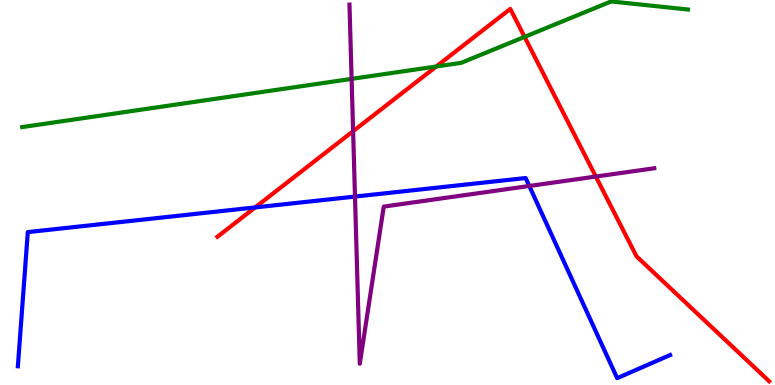[{'lines': ['blue', 'red'], 'intersections': [{'x': 3.29, 'y': 4.61}]}, {'lines': ['green', 'red'], 'intersections': [{'x': 5.63, 'y': 8.27}, {'x': 6.77, 'y': 9.04}]}, {'lines': ['purple', 'red'], 'intersections': [{'x': 4.56, 'y': 6.59}, {'x': 7.69, 'y': 5.41}]}, {'lines': ['blue', 'green'], 'intersections': []}, {'lines': ['blue', 'purple'], 'intersections': [{'x': 4.58, 'y': 4.89}, {'x': 6.83, 'y': 5.17}]}, {'lines': ['green', 'purple'], 'intersections': [{'x': 4.54, 'y': 7.95}]}]